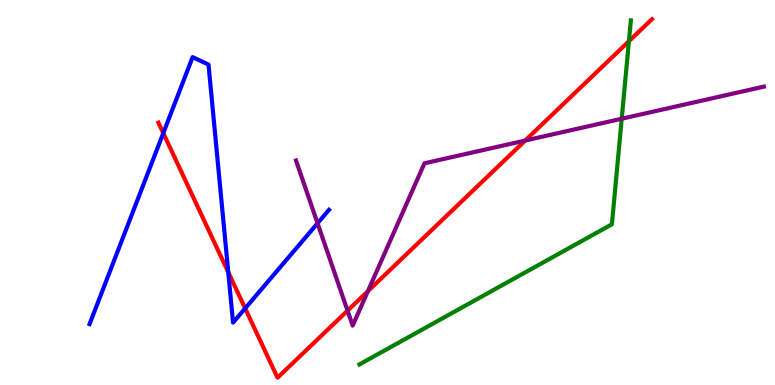[{'lines': ['blue', 'red'], 'intersections': [{'x': 2.11, 'y': 6.54}, {'x': 2.95, 'y': 2.93}, {'x': 3.16, 'y': 1.99}]}, {'lines': ['green', 'red'], 'intersections': [{'x': 8.12, 'y': 8.93}]}, {'lines': ['purple', 'red'], 'intersections': [{'x': 4.48, 'y': 1.93}, {'x': 4.75, 'y': 2.44}, {'x': 6.78, 'y': 6.35}]}, {'lines': ['blue', 'green'], 'intersections': []}, {'lines': ['blue', 'purple'], 'intersections': [{'x': 4.1, 'y': 4.2}]}, {'lines': ['green', 'purple'], 'intersections': [{'x': 8.02, 'y': 6.92}]}]